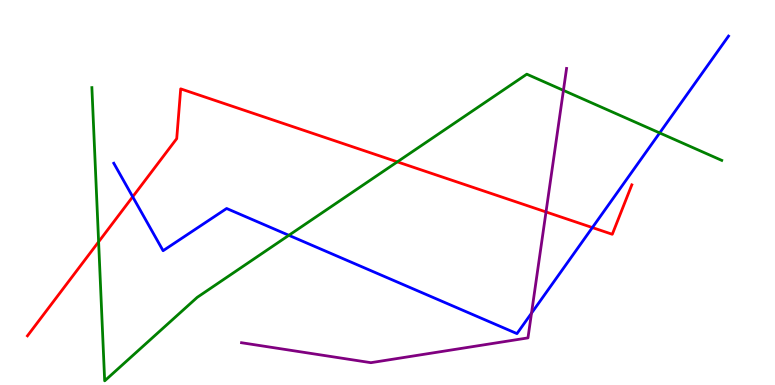[{'lines': ['blue', 'red'], 'intersections': [{'x': 1.71, 'y': 4.89}, {'x': 7.64, 'y': 4.09}]}, {'lines': ['green', 'red'], 'intersections': [{'x': 1.27, 'y': 3.72}, {'x': 5.13, 'y': 5.8}]}, {'lines': ['purple', 'red'], 'intersections': [{'x': 7.05, 'y': 4.49}]}, {'lines': ['blue', 'green'], 'intersections': [{'x': 3.73, 'y': 3.89}, {'x': 8.51, 'y': 6.55}]}, {'lines': ['blue', 'purple'], 'intersections': [{'x': 6.86, 'y': 1.87}]}, {'lines': ['green', 'purple'], 'intersections': [{'x': 7.27, 'y': 7.65}]}]